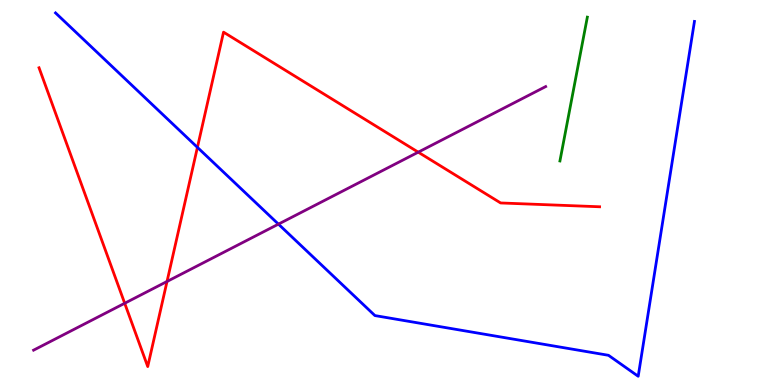[{'lines': ['blue', 'red'], 'intersections': [{'x': 2.55, 'y': 6.17}]}, {'lines': ['green', 'red'], 'intersections': []}, {'lines': ['purple', 'red'], 'intersections': [{'x': 1.61, 'y': 2.12}, {'x': 2.16, 'y': 2.69}, {'x': 5.4, 'y': 6.05}]}, {'lines': ['blue', 'green'], 'intersections': []}, {'lines': ['blue', 'purple'], 'intersections': [{'x': 3.59, 'y': 4.18}]}, {'lines': ['green', 'purple'], 'intersections': []}]